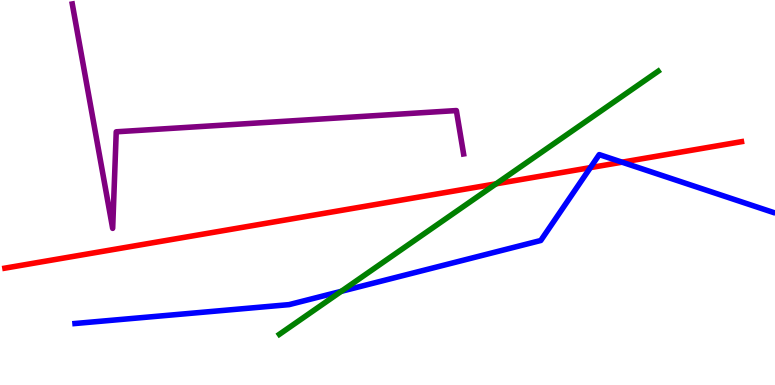[{'lines': ['blue', 'red'], 'intersections': [{'x': 7.62, 'y': 5.65}, {'x': 8.03, 'y': 5.79}]}, {'lines': ['green', 'red'], 'intersections': [{'x': 6.4, 'y': 5.23}]}, {'lines': ['purple', 'red'], 'intersections': []}, {'lines': ['blue', 'green'], 'intersections': [{'x': 4.4, 'y': 2.43}]}, {'lines': ['blue', 'purple'], 'intersections': []}, {'lines': ['green', 'purple'], 'intersections': []}]